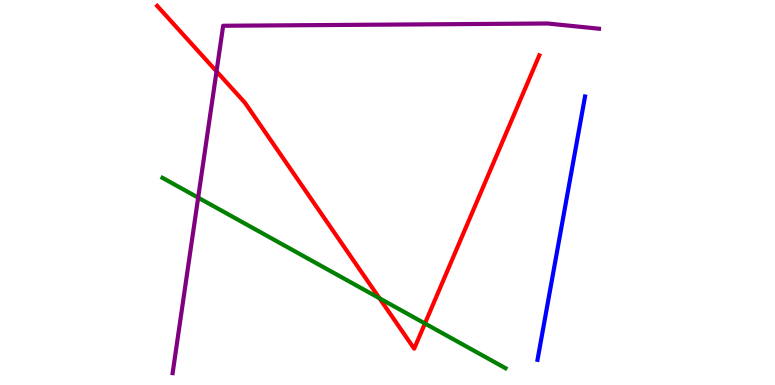[{'lines': ['blue', 'red'], 'intersections': []}, {'lines': ['green', 'red'], 'intersections': [{'x': 4.9, 'y': 2.25}, {'x': 5.48, 'y': 1.6}]}, {'lines': ['purple', 'red'], 'intersections': [{'x': 2.79, 'y': 8.15}]}, {'lines': ['blue', 'green'], 'intersections': []}, {'lines': ['blue', 'purple'], 'intersections': []}, {'lines': ['green', 'purple'], 'intersections': [{'x': 2.56, 'y': 4.87}]}]